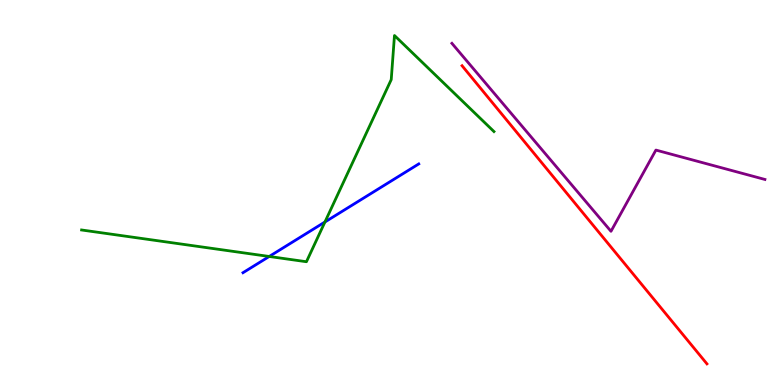[{'lines': ['blue', 'red'], 'intersections': []}, {'lines': ['green', 'red'], 'intersections': []}, {'lines': ['purple', 'red'], 'intersections': []}, {'lines': ['blue', 'green'], 'intersections': [{'x': 3.47, 'y': 3.34}, {'x': 4.19, 'y': 4.23}]}, {'lines': ['blue', 'purple'], 'intersections': []}, {'lines': ['green', 'purple'], 'intersections': []}]